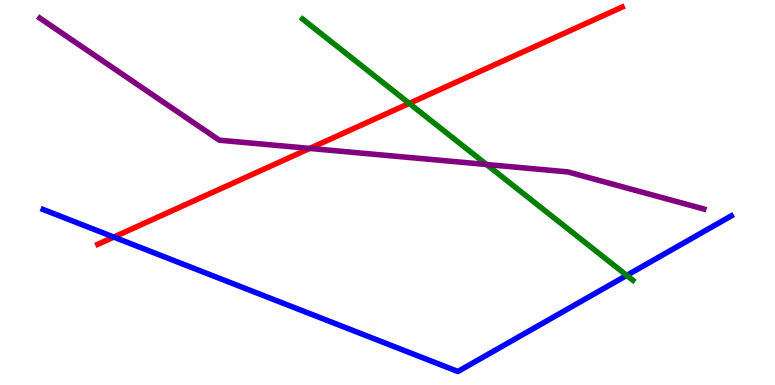[{'lines': ['blue', 'red'], 'intersections': [{'x': 1.47, 'y': 3.84}]}, {'lines': ['green', 'red'], 'intersections': [{'x': 5.28, 'y': 7.31}]}, {'lines': ['purple', 'red'], 'intersections': [{'x': 4.0, 'y': 6.14}]}, {'lines': ['blue', 'green'], 'intersections': [{'x': 8.09, 'y': 2.85}]}, {'lines': ['blue', 'purple'], 'intersections': []}, {'lines': ['green', 'purple'], 'intersections': [{'x': 6.28, 'y': 5.73}]}]